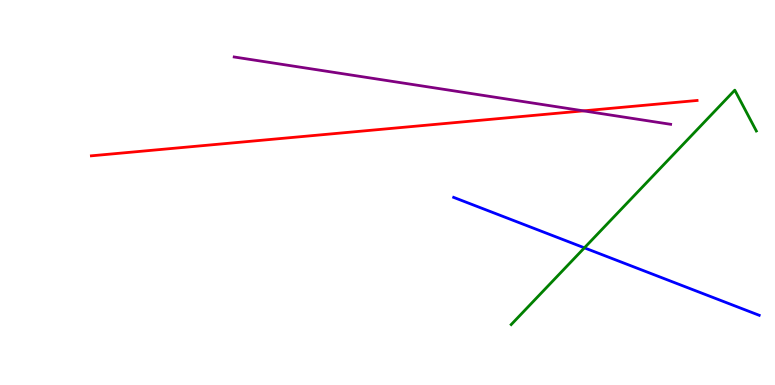[{'lines': ['blue', 'red'], 'intersections': []}, {'lines': ['green', 'red'], 'intersections': []}, {'lines': ['purple', 'red'], 'intersections': [{'x': 7.53, 'y': 7.12}]}, {'lines': ['blue', 'green'], 'intersections': [{'x': 7.54, 'y': 3.56}]}, {'lines': ['blue', 'purple'], 'intersections': []}, {'lines': ['green', 'purple'], 'intersections': []}]